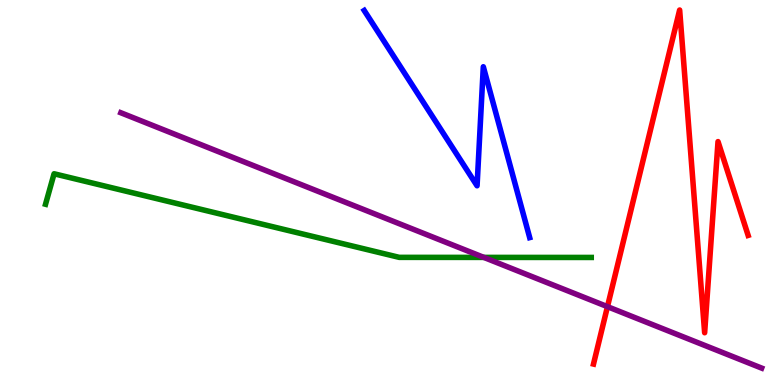[{'lines': ['blue', 'red'], 'intersections': []}, {'lines': ['green', 'red'], 'intersections': []}, {'lines': ['purple', 'red'], 'intersections': [{'x': 7.84, 'y': 2.03}]}, {'lines': ['blue', 'green'], 'intersections': []}, {'lines': ['blue', 'purple'], 'intersections': []}, {'lines': ['green', 'purple'], 'intersections': [{'x': 6.24, 'y': 3.31}]}]